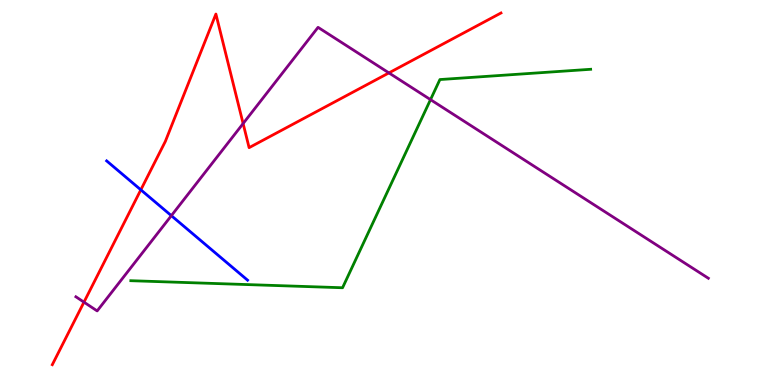[{'lines': ['blue', 'red'], 'intersections': [{'x': 1.82, 'y': 5.07}]}, {'lines': ['green', 'red'], 'intersections': []}, {'lines': ['purple', 'red'], 'intersections': [{'x': 1.08, 'y': 2.15}, {'x': 3.14, 'y': 6.79}, {'x': 5.02, 'y': 8.11}]}, {'lines': ['blue', 'green'], 'intersections': []}, {'lines': ['blue', 'purple'], 'intersections': [{'x': 2.21, 'y': 4.4}]}, {'lines': ['green', 'purple'], 'intersections': [{'x': 5.56, 'y': 7.41}]}]